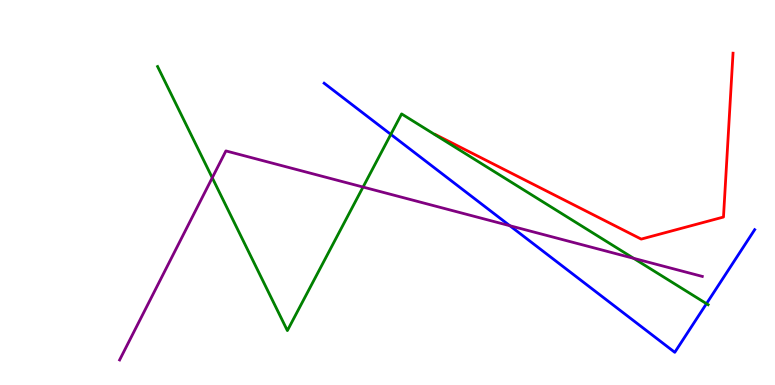[{'lines': ['blue', 'red'], 'intersections': []}, {'lines': ['green', 'red'], 'intersections': []}, {'lines': ['purple', 'red'], 'intersections': []}, {'lines': ['blue', 'green'], 'intersections': [{'x': 5.04, 'y': 6.51}, {'x': 9.12, 'y': 2.11}]}, {'lines': ['blue', 'purple'], 'intersections': [{'x': 6.58, 'y': 4.14}]}, {'lines': ['green', 'purple'], 'intersections': [{'x': 2.74, 'y': 5.38}, {'x': 4.68, 'y': 5.14}, {'x': 8.18, 'y': 3.29}]}]